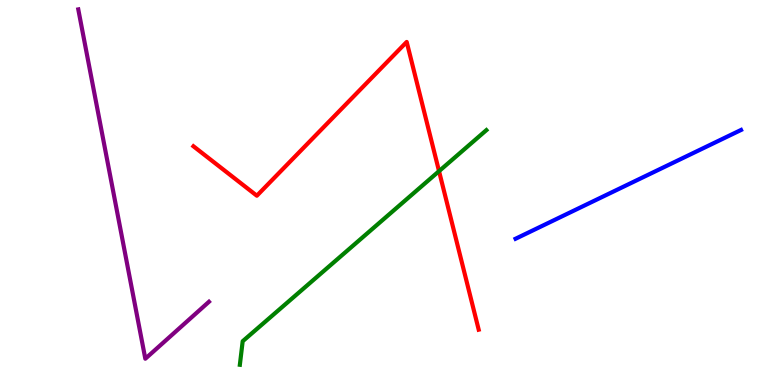[{'lines': ['blue', 'red'], 'intersections': []}, {'lines': ['green', 'red'], 'intersections': [{'x': 5.66, 'y': 5.55}]}, {'lines': ['purple', 'red'], 'intersections': []}, {'lines': ['blue', 'green'], 'intersections': []}, {'lines': ['blue', 'purple'], 'intersections': []}, {'lines': ['green', 'purple'], 'intersections': []}]